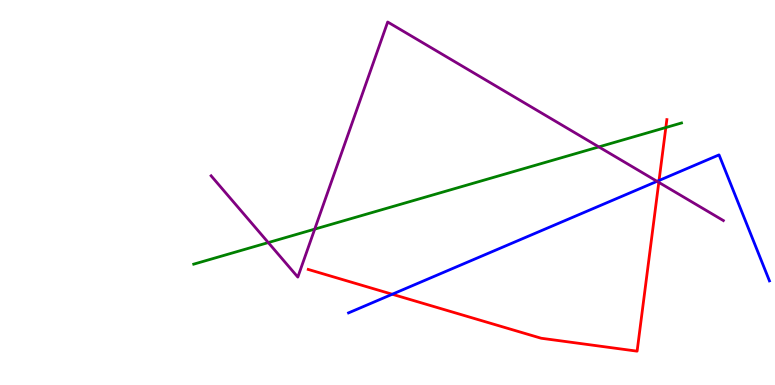[{'lines': ['blue', 'red'], 'intersections': [{'x': 5.06, 'y': 2.36}, {'x': 8.5, 'y': 5.31}]}, {'lines': ['green', 'red'], 'intersections': [{'x': 8.59, 'y': 6.69}]}, {'lines': ['purple', 'red'], 'intersections': [{'x': 8.5, 'y': 5.26}]}, {'lines': ['blue', 'green'], 'intersections': []}, {'lines': ['blue', 'purple'], 'intersections': [{'x': 8.48, 'y': 5.29}]}, {'lines': ['green', 'purple'], 'intersections': [{'x': 3.46, 'y': 3.7}, {'x': 4.06, 'y': 4.05}, {'x': 7.73, 'y': 6.18}]}]